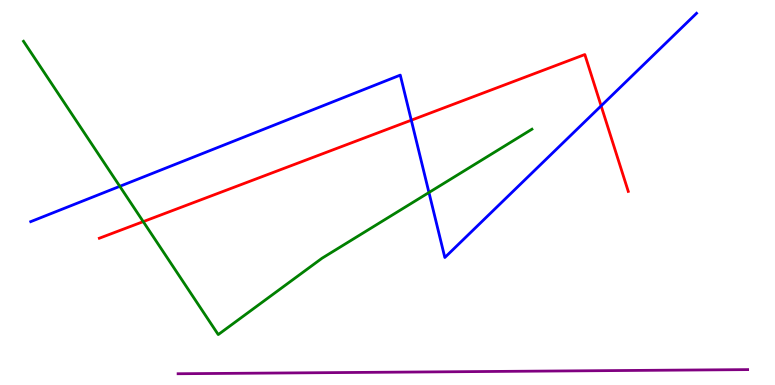[{'lines': ['blue', 'red'], 'intersections': [{'x': 5.31, 'y': 6.88}, {'x': 7.76, 'y': 7.25}]}, {'lines': ['green', 'red'], 'intersections': [{'x': 1.85, 'y': 4.24}]}, {'lines': ['purple', 'red'], 'intersections': []}, {'lines': ['blue', 'green'], 'intersections': [{'x': 1.55, 'y': 5.16}, {'x': 5.53, 'y': 5.0}]}, {'lines': ['blue', 'purple'], 'intersections': []}, {'lines': ['green', 'purple'], 'intersections': []}]